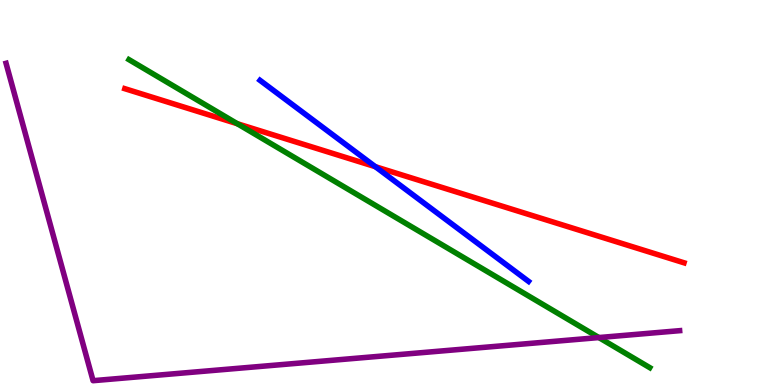[{'lines': ['blue', 'red'], 'intersections': [{'x': 4.84, 'y': 5.67}]}, {'lines': ['green', 'red'], 'intersections': [{'x': 3.06, 'y': 6.79}]}, {'lines': ['purple', 'red'], 'intersections': []}, {'lines': ['blue', 'green'], 'intersections': []}, {'lines': ['blue', 'purple'], 'intersections': []}, {'lines': ['green', 'purple'], 'intersections': [{'x': 7.73, 'y': 1.23}]}]